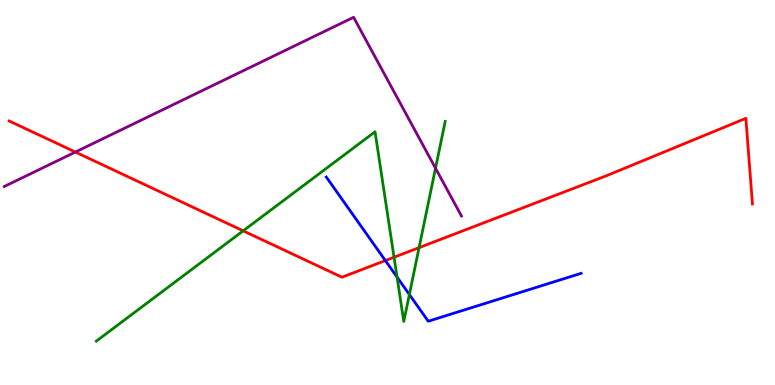[{'lines': ['blue', 'red'], 'intersections': [{'x': 4.97, 'y': 3.23}]}, {'lines': ['green', 'red'], 'intersections': [{'x': 3.14, 'y': 4.0}, {'x': 5.08, 'y': 3.32}, {'x': 5.41, 'y': 3.57}]}, {'lines': ['purple', 'red'], 'intersections': [{'x': 0.973, 'y': 6.05}]}, {'lines': ['blue', 'green'], 'intersections': [{'x': 5.12, 'y': 2.8}, {'x': 5.28, 'y': 2.35}]}, {'lines': ['blue', 'purple'], 'intersections': []}, {'lines': ['green', 'purple'], 'intersections': [{'x': 5.62, 'y': 5.63}]}]